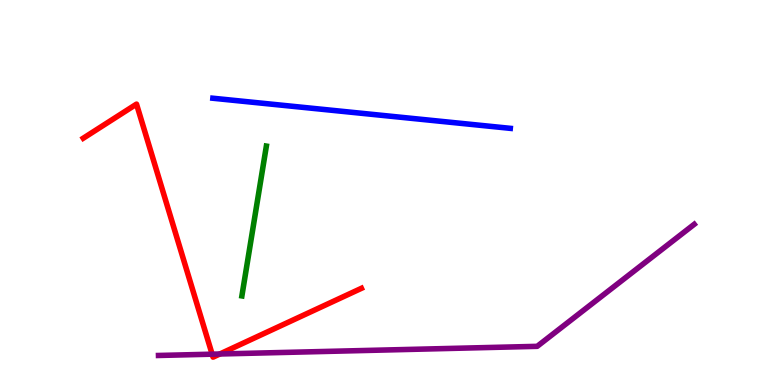[{'lines': ['blue', 'red'], 'intersections': []}, {'lines': ['green', 'red'], 'intersections': []}, {'lines': ['purple', 'red'], 'intersections': [{'x': 2.74, 'y': 0.801}, {'x': 2.84, 'y': 0.805}]}, {'lines': ['blue', 'green'], 'intersections': []}, {'lines': ['blue', 'purple'], 'intersections': []}, {'lines': ['green', 'purple'], 'intersections': []}]